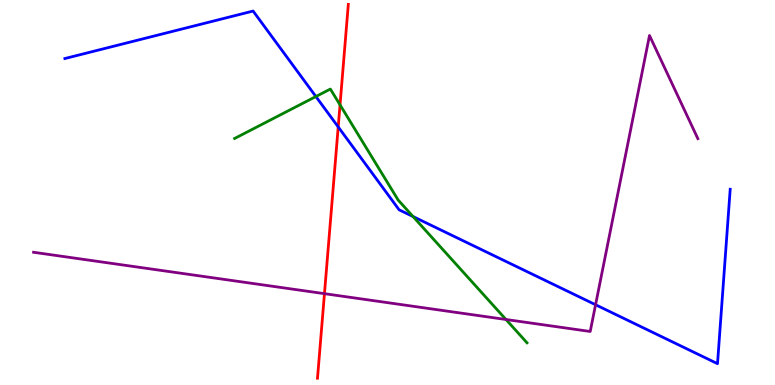[{'lines': ['blue', 'red'], 'intersections': [{'x': 4.36, 'y': 6.7}]}, {'lines': ['green', 'red'], 'intersections': [{'x': 4.39, 'y': 7.28}]}, {'lines': ['purple', 'red'], 'intersections': [{'x': 4.19, 'y': 2.37}]}, {'lines': ['blue', 'green'], 'intersections': [{'x': 4.08, 'y': 7.49}, {'x': 5.33, 'y': 4.38}]}, {'lines': ['blue', 'purple'], 'intersections': [{'x': 7.68, 'y': 2.08}]}, {'lines': ['green', 'purple'], 'intersections': [{'x': 6.53, 'y': 1.7}]}]